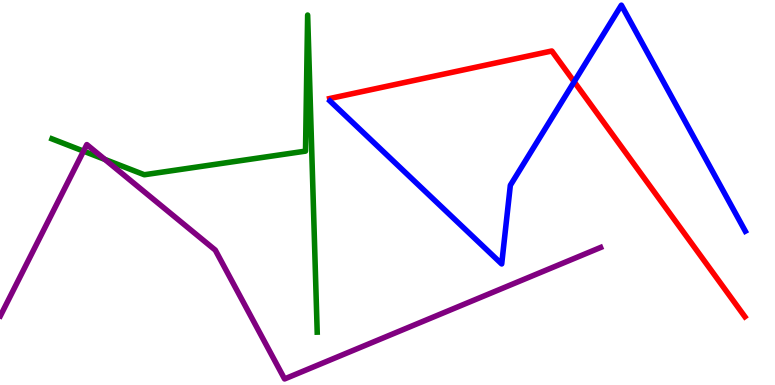[{'lines': ['blue', 'red'], 'intersections': [{'x': 7.41, 'y': 7.88}]}, {'lines': ['green', 'red'], 'intersections': []}, {'lines': ['purple', 'red'], 'intersections': []}, {'lines': ['blue', 'green'], 'intersections': []}, {'lines': ['blue', 'purple'], 'intersections': []}, {'lines': ['green', 'purple'], 'intersections': [{'x': 1.08, 'y': 6.07}, {'x': 1.35, 'y': 5.86}]}]